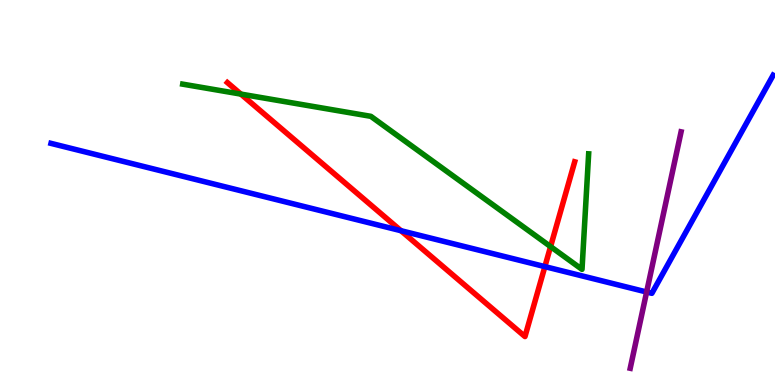[{'lines': ['blue', 'red'], 'intersections': [{'x': 5.17, 'y': 4.01}, {'x': 7.03, 'y': 3.07}]}, {'lines': ['green', 'red'], 'intersections': [{'x': 3.11, 'y': 7.56}, {'x': 7.1, 'y': 3.6}]}, {'lines': ['purple', 'red'], 'intersections': []}, {'lines': ['blue', 'green'], 'intersections': []}, {'lines': ['blue', 'purple'], 'intersections': [{'x': 8.34, 'y': 2.42}]}, {'lines': ['green', 'purple'], 'intersections': []}]